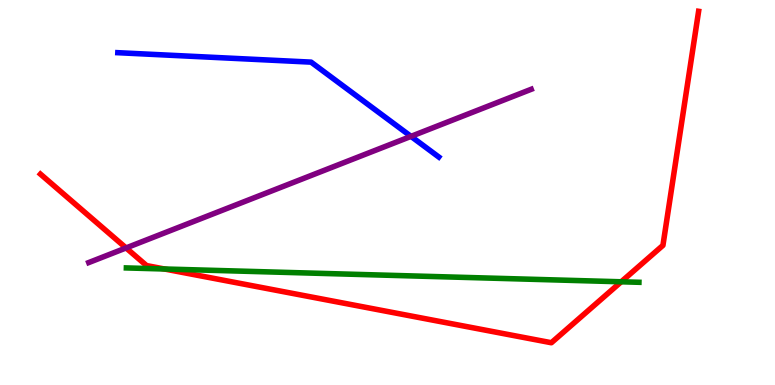[{'lines': ['blue', 'red'], 'intersections': []}, {'lines': ['green', 'red'], 'intersections': [{'x': 2.12, 'y': 3.01}, {'x': 8.02, 'y': 2.68}]}, {'lines': ['purple', 'red'], 'intersections': [{'x': 1.63, 'y': 3.56}]}, {'lines': ['blue', 'green'], 'intersections': []}, {'lines': ['blue', 'purple'], 'intersections': [{'x': 5.3, 'y': 6.46}]}, {'lines': ['green', 'purple'], 'intersections': []}]